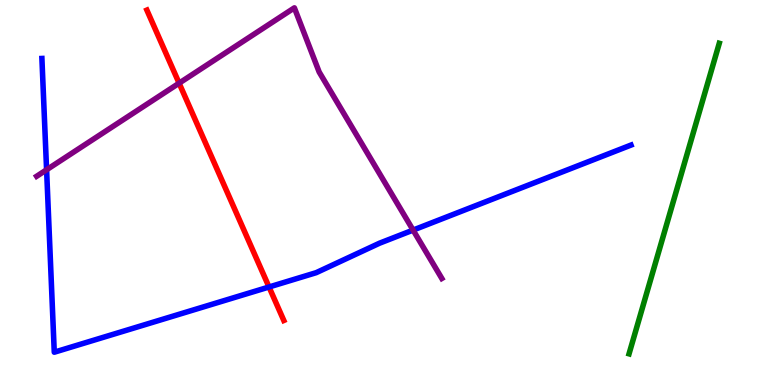[{'lines': ['blue', 'red'], 'intersections': [{'x': 3.47, 'y': 2.55}]}, {'lines': ['green', 'red'], 'intersections': []}, {'lines': ['purple', 'red'], 'intersections': [{'x': 2.31, 'y': 7.84}]}, {'lines': ['blue', 'green'], 'intersections': []}, {'lines': ['blue', 'purple'], 'intersections': [{'x': 0.601, 'y': 5.59}, {'x': 5.33, 'y': 4.02}]}, {'lines': ['green', 'purple'], 'intersections': []}]